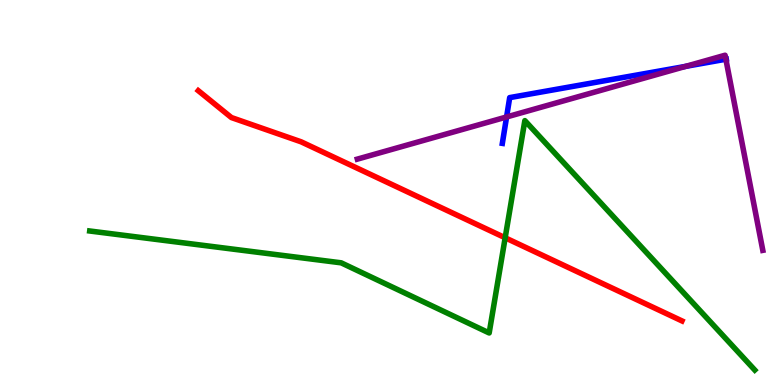[{'lines': ['blue', 'red'], 'intersections': []}, {'lines': ['green', 'red'], 'intersections': [{'x': 6.52, 'y': 3.82}]}, {'lines': ['purple', 'red'], 'intersections': []}, {'lines': ['blue', 'green'], 'intersections': []}, {'lines': ['blue', 'purple'], 'intersections': [{'x': 6.54, 'y': 6.96}, {'x': 8.85, 'y': 8.28}, {'x': 9.37, 'y': 8.46}]}, {'lines': ['green', 'purple'], 'intersections': []}]